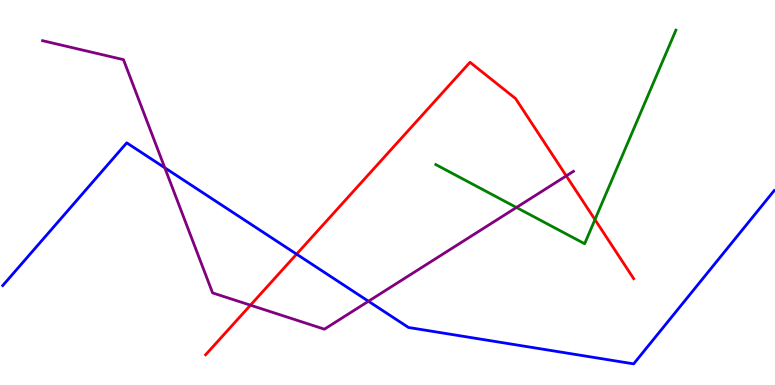[{'lines': ['blue', 'red'], 'intersections': [{'x': 3.83, 'y': 3.4}]}, {'lines': ['green', 'red'], 'intersections': [{'x': 7.68, 'y': 4.3}]}, {'lines': ['purple', 'red'], 'intersections': [{'x': 3.23, 'y': 2.07}, {'x': 7.31, 'y': 5.43}]}, {'lines': ['blue', 'green'], 'intersections': []}, {'lines': ['blue', 'purple'], 'intersections': [{'x': 2.13, 'y': 5.64}, {'x': 4.75, 'y': 2.18}]}, {'lines': ['green', 'purple'], 'intersections': [{'x': 6.66, 'y': 4.61}]}]